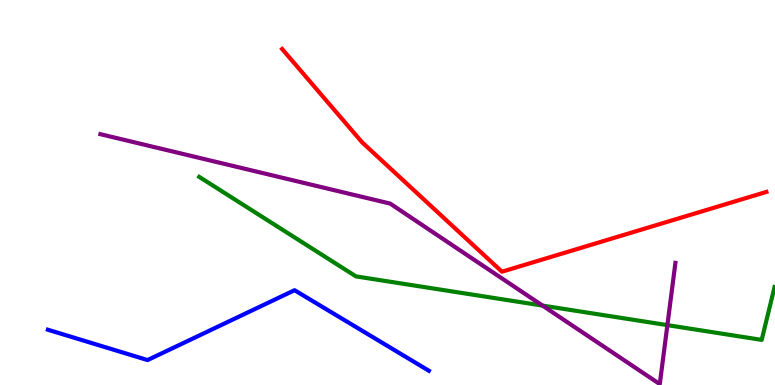[{'lines': ['blue', 'red'], 'intersections': []}, {'lines': ['green', 'red'], 'intersections': []}, {'lines': ['purple', 'red'], 'intersections': []}, {'lines': ['blue', 'green'], 'intersections': []}, {'lines': ['blue', 'purple'], 'intersections': []}, {'lines': ['green', 'purple'], 'intersections': [{'x': 7.0, 'y': 2.06}, {'x': 8.61, 'y': 1.56}]}]